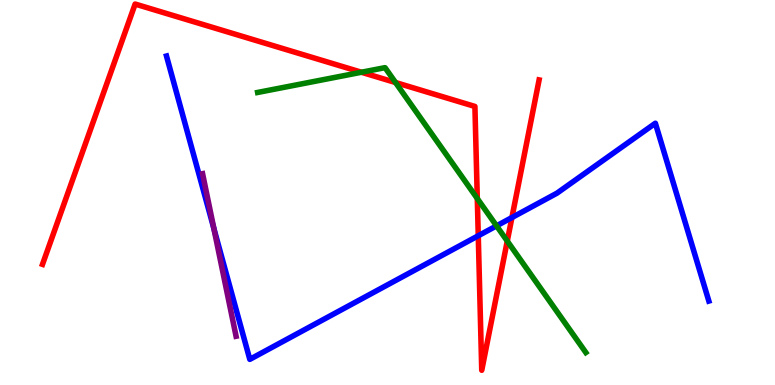[{'lines': ['blue', 'red'], 'intersections': [{'x': 6.17, 'y': 3.88}, {'x': 6.61, 'y': 4.35}]}, {'lines': ['green', 'red'], 'intersections': [{'x': 4.66, 'y': 8.12}, {'x': 5.1, 'y': 7.86}, {'x': 6.16, 'y': 4.84}, {'x': 6.55, 'y': 3.74}]}, {'lines': ['purple', 'red'], 'intersections': []}, {'lines': ['blue', 'green'], 'intersections': [{'x': 6.41, 'y': 4.13}]}, {'lines': ['blue', 'purple'], 'intersections': [{'x': 2.76, 'y': 4.06}]}, {'lines': ['green', 'purple'], 'intersections': []}]